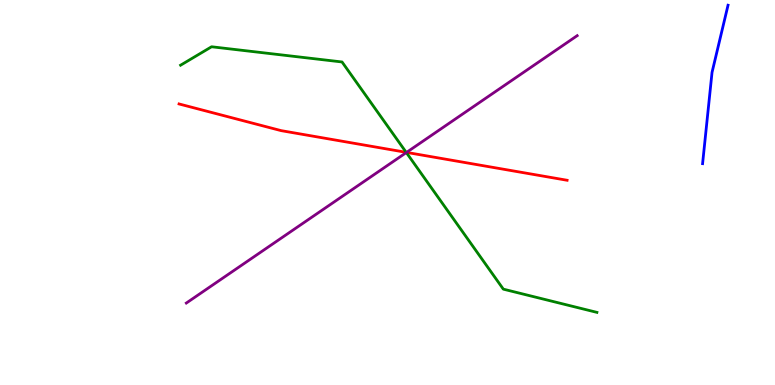[{'lines': ['blue', 'red'], 'intersections': []}, {'lines': ['green', 'red'], 'intersections': [{'x': 5.24, 'y': 6.04}]}, {'lines': ['purple', 'red'], 'intersections': [{'x': 5.25, 'y': 6.04}]}, {'lines': ['blue', 'green'], 'intersections': []}, {'lines': ['blue', 'purple'], 'intersections': []}, {'lines': ['green', 'purple'], 'intersections': [{'x': 5.24, 'y': 6.04}]}]